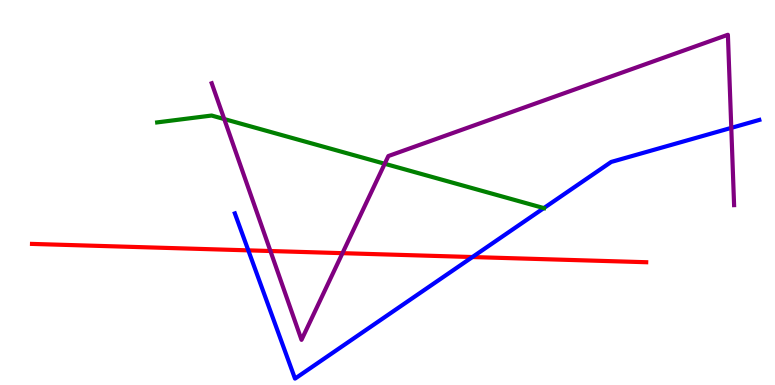[{'lines': ['blue', 'red'], 'intersections': [{'x': 3.2, 'y': 3.5}, {'x': 6.1, 'y': 3.32}]}, {'lines': ['green', 'red'], 'intersections': []}, {'lines': ['purple', 'red'], 'intersections': [{'x': 3.49, 'y': 3.48}, {'x': 4.42, 'y': 3.42}]}, {'lines': ['blue', 'green'], 'intersections': [{'x': 7.02, 'y': 4.59}]}, {'lines': ['blue', 'purple'], 'intersections': [{'x': 9.44, 'y': 6.68}]}, {'lines': ['green', 'purple'], 'intersections': [{'x': 2.89, 'y': 6.91}, {'x': 4.96, 'y': 5.75}]}]